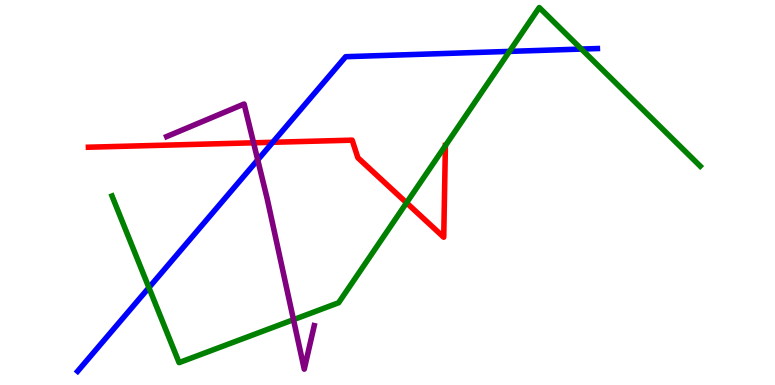[{'lines': ['blue', 'red'], 'intersections': [{'x': 3.52, 'y': 6.3}]}, {'lines': ['green', 'red'], 'intersections': [{'x': 5.25, 'y': 4.73}, {'x': 5.75, 'y': 6.22}]}, {'lines': ['purple', 'red'], 'intersections': [{'x': 3.27, 'y': 6.29}]}, {'lines': ['blue', 'green'], 'intersections': [{'x': 1.92, 'y': 2.53}, {'x': 6.57, 'y': 8.67}, {'x': 7.5, 'y': 8.73}]}, {'lines': ['blue', 'purple'], 'intersections': [{'x': 3.33, 'y': 5.85}]}, {'lines': ['green', 'purple'], 'intersections': [{'x': 3.79, 'y': 1.7}]}]